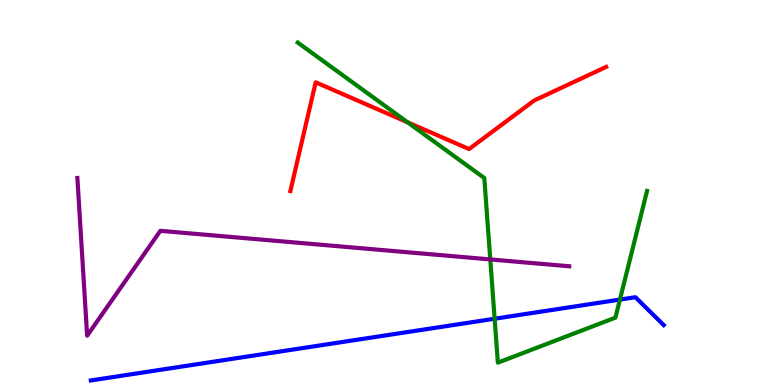[{'lines': ['blue', 'red'], 'intersections': []}, {'lines': ['green', 'red'], 'intersections': [{'x': 5.26, 'y': 6.82}]}, {'lines': ['purple', 'red'], 'intersections': []}, {'lines': ['blue', 'green'], 'intersections': [{'x': 6.38, 'y': 1.72}, {'x': 8.0, 'y': 2.22}]}, {'lines': ['blue', 'purple'], 'intersections': []}, {'lines': ['green', 'purple'], 'intersections': [{'x': 6.33, 'y': 3.26}]}]